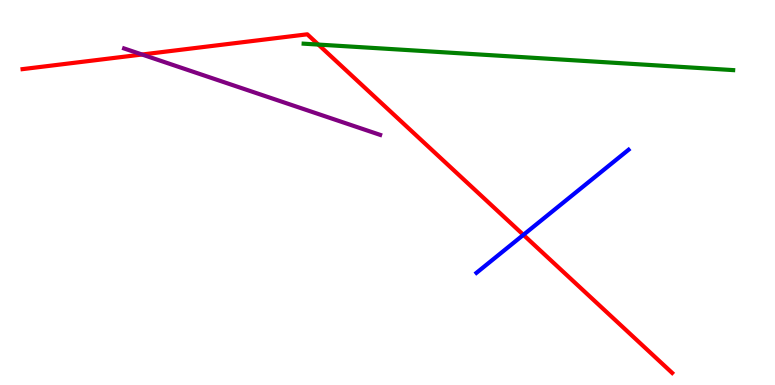[{'lines': ['blue', 'red'], 'intersections': [{'x': 6.75, 'y': 3.9}]}, {'lines': ['green', 'red'], 'intersections': [{'x': 4.11, 'y': 8.84}]}, {'lines': ['purple', 'red'], 'intersections': [{'x': 1.83, 'y': 8.58}]}, {'lines': ['blue', 'green'], 'intersections': []}, {'lines': ['blue', 'purple'], 'intersections': []}, {'lines': ['green', 'purple'], 'intersections': []}]